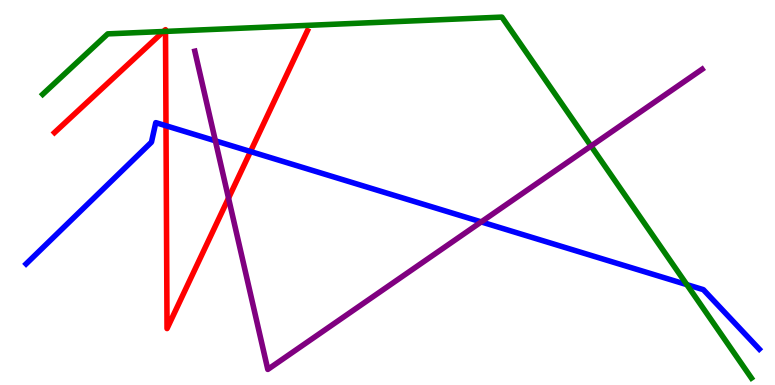[{'lines': ['blue', 'red'], 'intersections': [{'x': 2.14, 'y': 6.73}, {'x': 3.23, 'y': 6.06}]}, {'lines': ['green', 'red'], 'intersections': [{'x': 2.11, 'y': 9.18}, {'x': 2.14, 'y': 9.18}]}, {'lines': ['purple', 'red'], 'intersections': [{'x': 2.95, 'y': 4.85}]}, {'lines': ['blue', 'green'], 'intersections': [{'x': 8.86, 'y': 2.61}]}, {'lines': ['blue', 'purple'], 'intersections': [{'x': 2.78, 'y': 6.34}, {'x': 6.21, 'y': 4.24}]}, {'lines': ['green', 'purple'], 'intersections': [{'x': 7.63, 'y': 6.21}]}]